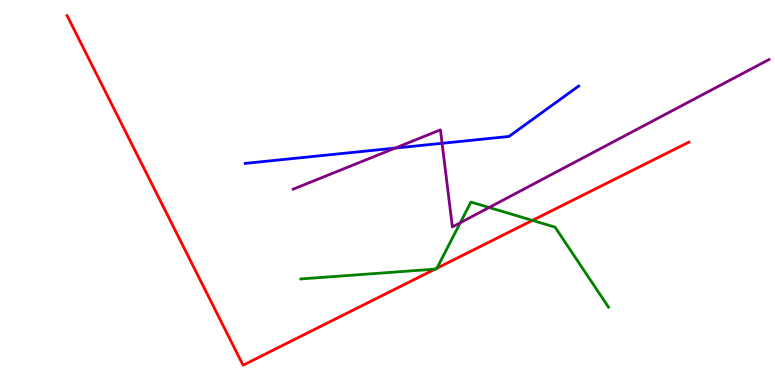[{'lines': ['blue', 'red'], 'intersections': []}, {'lines': ['green', 'red'], 'intersections': [{'x': 5.61, 'y': 3.01}, {'x': 5.64, 'y': 3.03}, {'x': 6.87, 'y': 4.28}]}, {'lines': ['purple', 'red'], 'intersections': []}, {'lines': ['blue', 'green'], 'intersections': []}, {'lines': ['blue', 'purple'], 'intersections': [{'x': 5.1, 'y': 6.15}, {'x': 5.7, 'y': 6.28}]}, {'lines': ['green', 'purple'], 'intersections': [{'x': 5.94, 'y': 4.21}, {'x': 6.31, 'y': 4.61}]}]